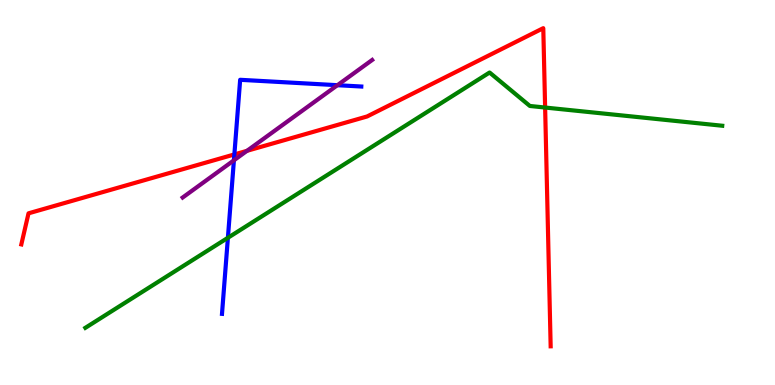[{'lines': ['blue', 'red'], 'intersections': [{'x': 3.02, 'y': 5.99}]}, {'lines': ['green', 'red'], 'intersections': [{'x': 7.03, 'y': 7.21}]}, {'lines': ['purple', 'red'], 'intersections': [{'x': 3.19, 'y': 6.08}]}, {'lines': ['blue', 'green'], 'intersections': [{'x': 2.94, 'y': 3.82}]}, {'lines': ['blue', 'purple'], 'intersections': [{'x': 3.02, 'y': 5.84}, {'x': 4.35, 'y': 7.79}]}, {'lines': ['green', 'purple'], 'intersections': []}]